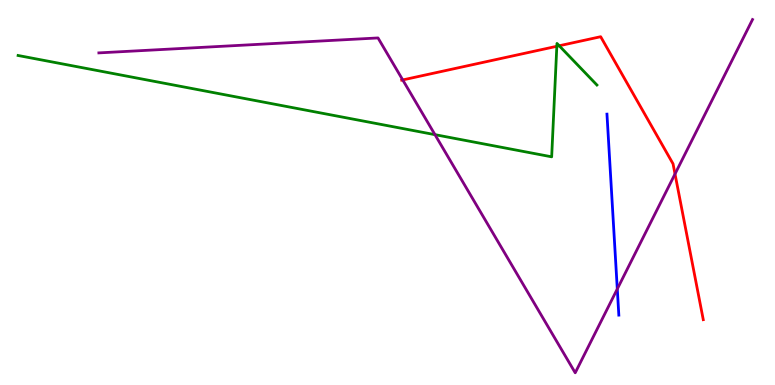[{'lines': ['blue', 'red'], 'intersections': []}, {'lines': ['green', 'red'], 'intersections': [{'x': 7.18, 'y': 8.8}, {'x': 7.22, 'y': 8.81}]}, {'lines': ['purple', 'red'], 'intersections': [{'x': 5.2, 'y': 7.92}, {'x': 8.71, 'y': 5.48}]}, {'lines': ['blue', 'green'], 'intersections': []}, {'lines': ['blue', 'purple'], 'intersections': [{'x': 7.97, 'y': 2.49}]}, {'lines': ['green', 'purple'], 'intersections': [{'x': 5.61, 'y': 6.5}]}]